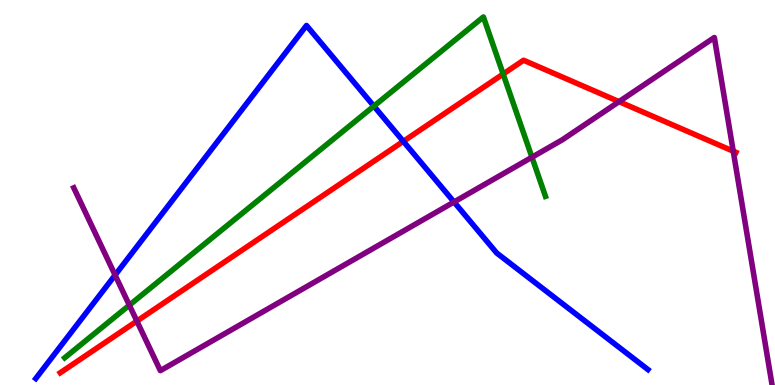[{'lines': ['blue', 'red'], 'intersections': [{'x': 5.2, 'y': 6.33}]}, {'lines': ['green', 'red'], 'intersections': [{'x': 6.49, 'y': 8.08}]}, {'lines': ['purple', 'red'], 'intersections': [{'x': 1.77, 'y': 1.66}, {'x': 7.99, 'y': 7.36}, {'x': 9.46, 'y': 6.07}]}, {'lines': ['blue', 'green'], 'intersections': [{'x': 4.82, 'y': 7.24}]}, {'lines': ['blue', 'purple'], 'intersections': [{'x': 1.49, 'y': 2.86}, {'x': 5.86, 'y': 4.75}]}, {'lines': ['green', 'purple'], 'intersections': [{'x': 1.67, 'y': 2.07}, {'x': 6.86, 'y': 5.92}]}]